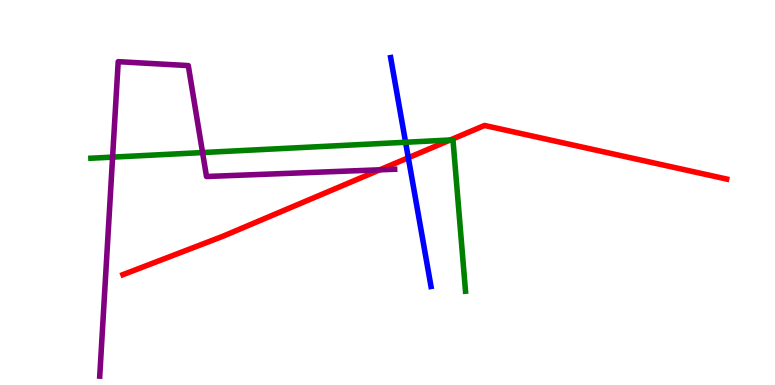[{'lines': ['blue', 'red'], 'intersections': [{'x': 5.27, 'y': 5.9}]}, {'lines': ['green', 'red'], 'intersections': [{'x': 5.81, 'y': 6.36}]}, {'lines': ['purple', 'red'], 'intersections': [{'x': 4.9, 'y': 5.59}]}, {'lines': ['blue', 'green'], 'intersections': [{'x': 5.23, 'y': 6.3}]}, {'lines': ['blue', 'purple'], 'intersections': []}, {'lines': ['green', 'purple'], 'intersections': [{'x': 1.45, 'y': 5.92}, {'x': 2.61, 'y': 6.04}]}]